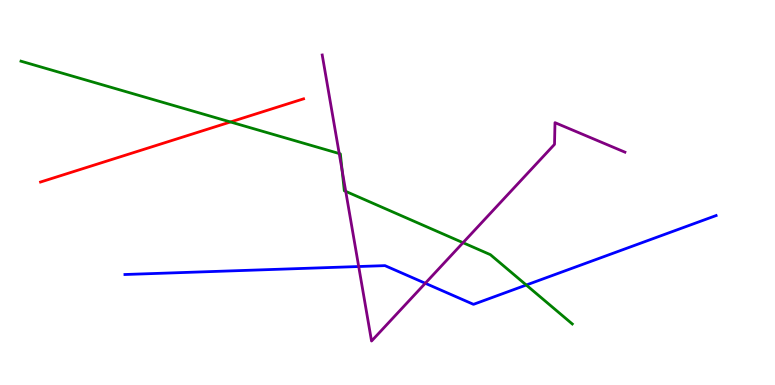[{'lines': ['blue', 'red'], 'intersections': []}, {'lines': ['green', 'red'], 'intersections': [{'x': 2.97, 'y': 6.83}]}, {'lines': ['purple', 'red'], 'intersections': []}, {'lines': ['blue', 'green'], 'intersections': [{'x': 6.79, 'y': 2.6}]}, {'lines': ['blue', 'purple'], 'intersections': [{'x': 4.63, 'y': 3.08}, {'x': 5.49, 'y': 2.64}]}, {'lines': ['green', 'purple'], 'intersections': [{'x': 4.38, 'y': 6.01}, {'x': 4.41, 'y': 5.57}, {'x': 4.46, 'y': 5.03}, {'x': 5.97, 'y': 3.7}]}]